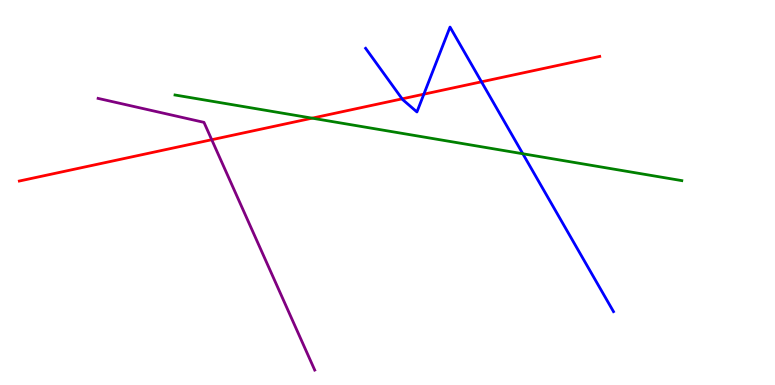[{'lines': ['blue', 'red'], 'intersections': [{'x': 5.19, 'y': 7.43}, {'x': 5.47, 'y': 7.55}, {'x': 6.21, 'y': 7.88}]}, {'lines': ['green', 'red'], 'intersections': [{'x': 4.03, 'y': 6.93}]}, {'lines': ['purple', 'red'], 'intersections': [{'x': 2.73, 'y': 6.37}]}, {'lines': ['blue', 'green'], 'intersections': [{'x': 6.75, 'y': 6.01}]}, {'lines': ['blue', 'purple'], 'intersections': []}, {'lines': ['green', 'purple'], 'intersections': []}]